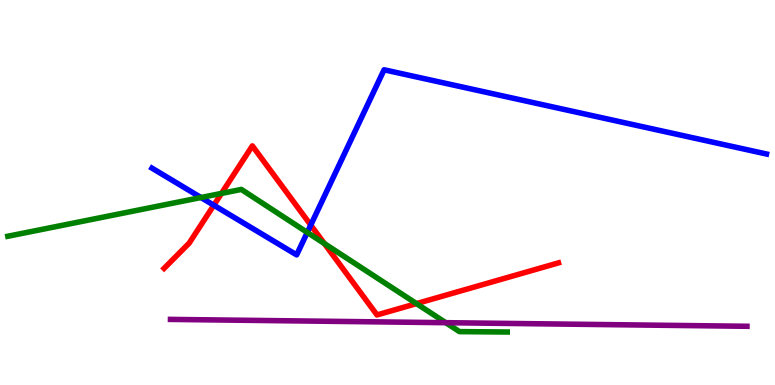[{'lines': ['blue', 'red'], 'intersections': [{'x': 2.76, 'y': 4.67}, {'x': 4.01, 'y': 4.15}]}, {'lines': ['green', 'red'], 'intersections': [{'x': 2.86, 'y': 4.98}, {'x': 4.19, 'y': 3.67}, {'x': 5.37, 'y': 2.11}]}, {'lines': ['purple', 'red'], 'intersections': []}, {'lines': ['blue', 'green'], 'intersections': [{'x': 2.59, 'y': 4.87}, {'x': 3.96, 'y': 3.96}]}, {'lines': ['blue', 'purple'], 'intersections': []}, {'lines': ['green', 'purple'], 'intersections': [{'x': 5.75, 'y': 1.62}]}]